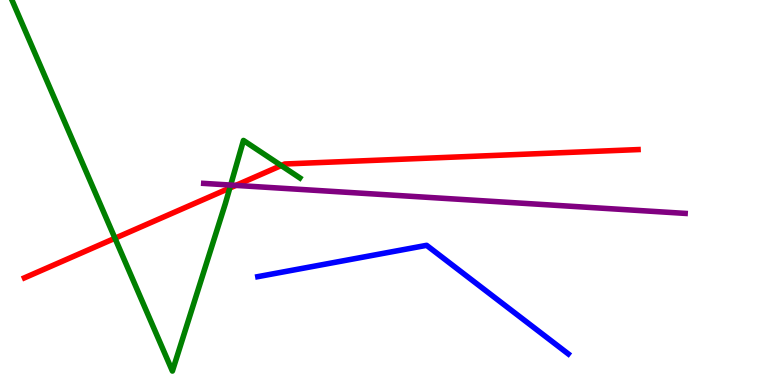[{'lines': ['blue', 'red'], 'intersections': []}, {'lines': ['green', 'red'], 'intersections': [{'x': 1.48, 'y': 3.81}, {'x': 2.97, 'y': 5.12}, {'x': 3.63, 'y': 5.7}]}, {'lines': ['purple', 'red'], 'intersections': [{'x': 3.04, 'y': 5.18}]}, {'lines': ['blue', 'green'], 'intersections': []}, {'lines': ['blue', 'purple'], 'intersections': []}, {'lines': ['green', 'purple'], 'intersections': [{'x': 2.98, 'y': 5.19}]}]